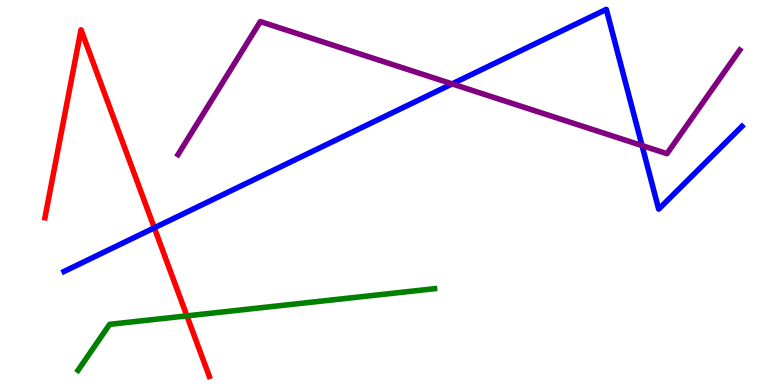[{'lines': ['blue', 'red'], 'intersections': [{'x': 1.99, 'y': 4.08}]}, {'lines': ['green', 'red'], 'intersections': [{'x': 2.41, 'y': 1.8}]}, {'lines': ['purple', 'red'], 'intersections': []}, {'lines': ['blue', 'green'], 'intersections': []}, {'lines': ['blue', 'purple'], 'intersections': [{'x': 5.83, 'y': 7.82}, {'x': 8.28, 'y': 6.22}]}, {'lines': ['green', 'purple'], 'intersections': []}]